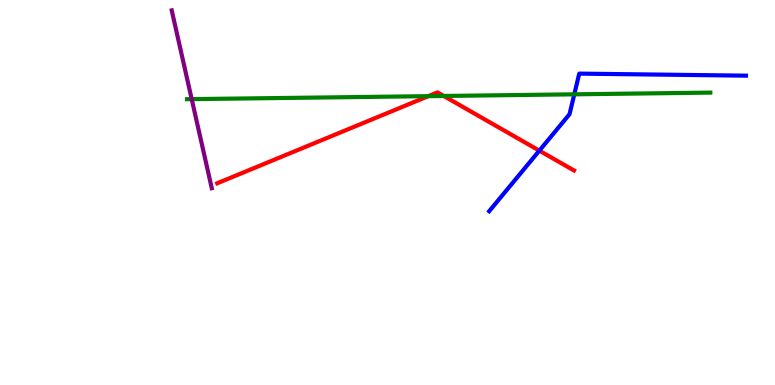[{'lines': ['blue', 'red'], 'intersections': [{'x': 6.96, 'y': 6.09}]}, {'lines': ['green', 'red'], 'intersections': [{'x': 5.53, 'y': 7.5}, {'x': 5.73, 'y': 7.51}]}, {'lines': ['purple', 'red'], 'intersections': []}, {'lines': ['blue', 'green'], 'intersections': [{'x': 7.41, 'y': 7.55}]}, {'lines': ['blue', 'purple'], 'intersections': []}, {'lines': ['green', 'purple'], 'intersections': [{'x': 2.47, 'y': 7.43}]}]